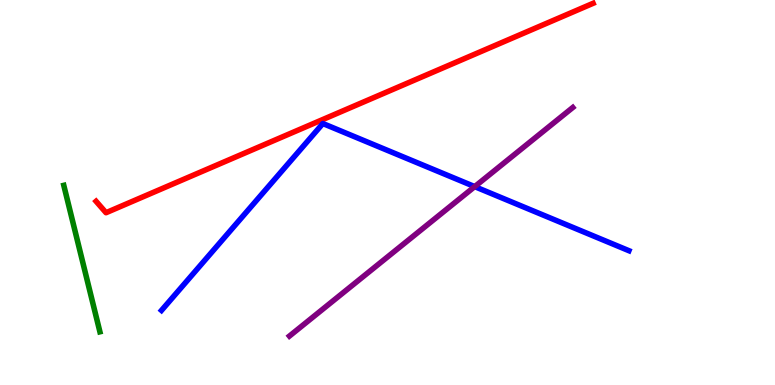[{'lines': ['blue', 'red'], 'intersections': []}, {'lines': ['green', 'red'], 'intersections': []}, {'lines': ['purple', 'red'], 'intersections': []}, {'lines': ['blue', 'green'], 'intersections': []}, {'lines': ['blue', 'purple'], 'intersections': [{'x': 6.13, 'y': 5.15}]}, {'lines': ['green', 'purple'], 'intersections': []}]